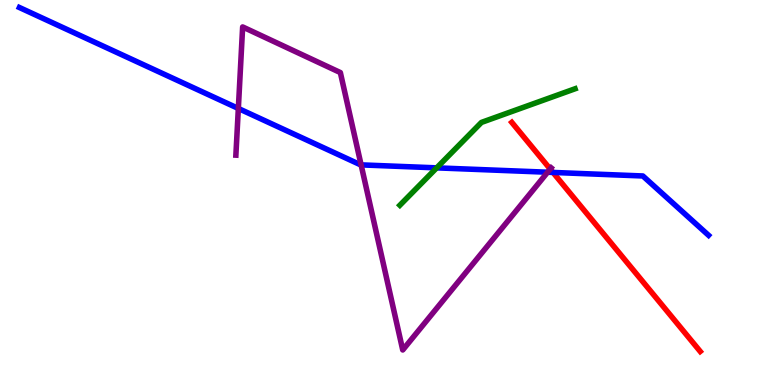[{'lines': ['blue', 'red'], 'intersections': [{'x': 7.14, 'y': 5.52}]}, {'lines': ['green', 'red'], 'intersections': []}, {'lines': ['purple', 'red'], 'intersections': [{'x': 7.1, 'y': 5.61}]}, {'lines': ['blue', 'green'], 'intersections': [{'x': 5.63, 'y': 5.64}]}, {'lines': ['blue', 'purple'], 'intersections': [{'x': 3.08, 'y': 7.18}, {'x': 4.66, 'y': 5.72}, {'x': 7.07, 'y': 5.53}]}, {'lines': ['green', 'purple'], 'intersections': []}]